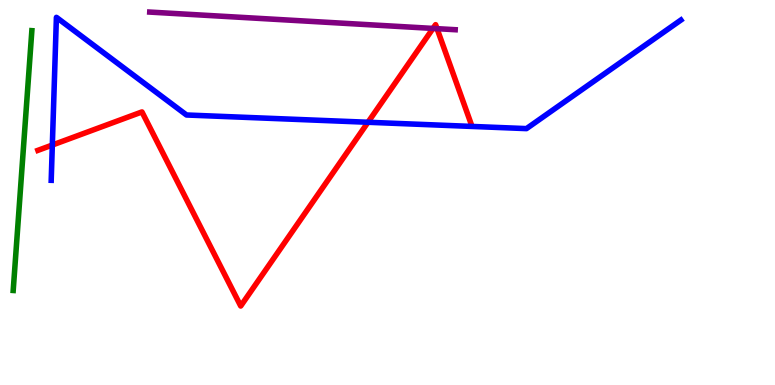[{'lines': ['blue', 'red'], 'intersections': [{'x': 0.675, 'y': 6.23}, {'x': 4.75, 'y': 6.82}]}, {'lines': ['green', 'red'], 'intersections': []}, {'lines': ['purple', 'red'], 'intersections': [{'x': 5.59, 'y': 9.26}, {'x': 5.64, 'y': 9.26}]}, {'lines': ['blue', 'green'], 'intersections': []}, {'lines': ['blue', 'purple'], 'intersections': []}, {'lines': ['green', 'purple'], 'intersections': []}]